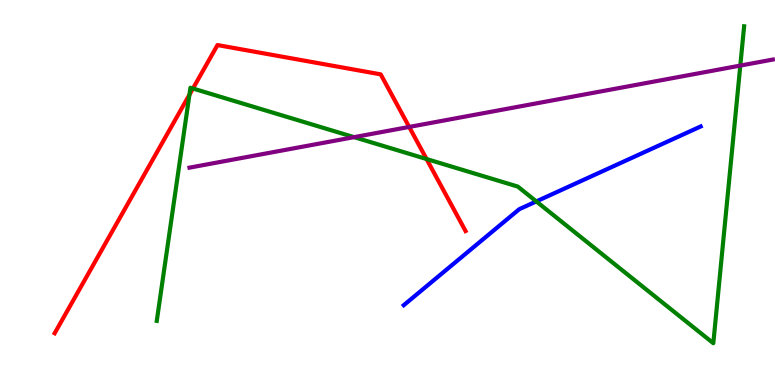[{'lines': ['blue', 'red'], 'intersections': []}, {'lines': ['green', 'red'], 'intersections': [{'x': 2.44, 'y': 7.54}, {'x': 2.49, 'y': 7.7}, {'x': 5.5, 'y': 5.87}]}, {'lines': ['purple', 'red'], 'intersections': [{'x': 5.28, 'y': 6.7}]}, {'lines': ['blue', 'green'], 'intersections': [{'x': 6.92, 'y': 4.77}]}, {'lines': ['blue', 'purple'], 'intersections': []}, {'lines': ['green', 'purple'], 'intersections': [{'x': 4.57, 'y': 6.44}, {'x': 9.55, 'y': 8.3}]}]